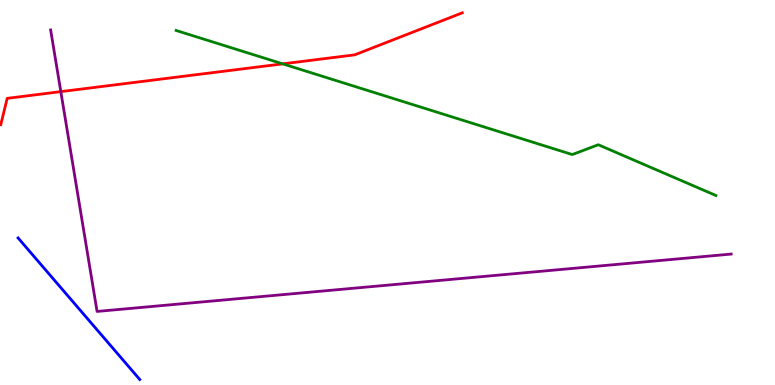[{'lines': ['blue', 'red'], 'intersections': []}, {'lines': ['green', 'red'], 'intersections': [{'x': 3.65, 'y': 8.34}]}, {'lines': ['purple', 'red'], 'intersections': [{'x': 0.785, 'y': 7.62}]}, {'lines': ['blue', 'green'], 'intersections': []}, {'lines': ['blue', 'purple'], 'intersections': []}, {'lines': ['green', 'purple'], 'intersections': []}]